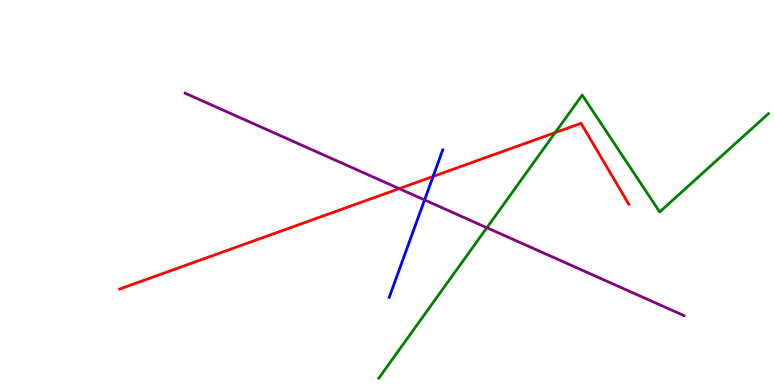[{'lines': ['blue', 'red'], 'intersections': [{'x': 5.59, 'y': 5.42}]}, {'lines': ['green', 'red'], 'intersections': [{'x': 7.16, 'y': 6.56}]}, {'lines': ['purple', 'red'], 'intersections': [{'x': 5.15, 'y': 5.1}]}, {'lines': ['blue', 'green'], 'intersections': []}, {'lines': ['blue', 'purple'], 'intersections': [{'x': 5.48, 'y': 4.81}]}, {'lines': ['green', 'purple'], 'intersections': [{'x': 6.28, 'y': 4.09}]}]